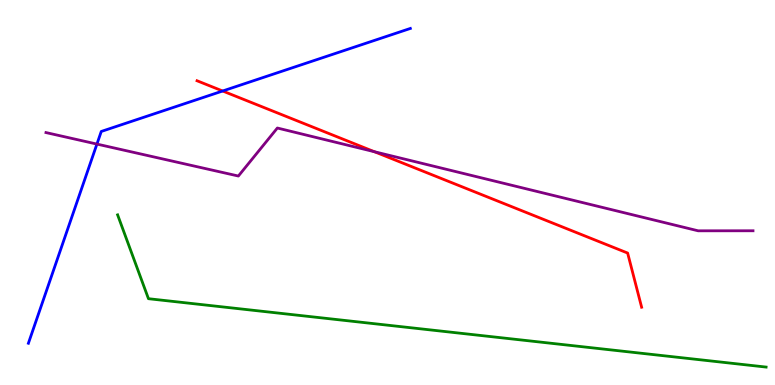[{'lines': ['blue', 'red'], 'intersections': [{'x': 2.87, 'y': 7.64}]}, {'lines': ['green', 'red'], 'intersections': []}, {'lines': ['purple', 'red'], 'intersections': [{'x': 4.83, 'y': 6.06}]}, {'lines': ['blue', 'green'], 'intersections': []}, {'lines': ['blue', 'purple'], 'intersections': [{'x': 1.25, 'y': 6.26}]}, {'lines': ['green', 'purple'], 'intersections': []}]